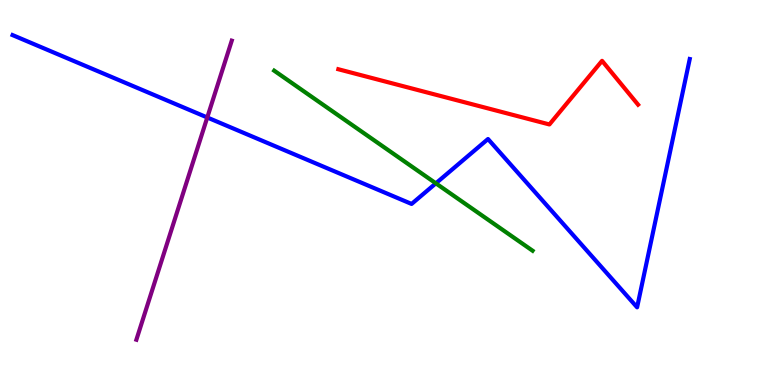[{'lines': ['blue', 'red'], 'intersections': []}, {'lines': ['green', 'red'], 'intersections': []}, {'lines': ['purple', 'red'], 'intersections': []}, {'lines': ['blue', 'green'], 'intersections': [{'x': 5.62, 'y': 5.24}]}, {'lines': ['blue', 'purple'], 'intersections': [{'x': 2.67, 'y': 6.95}]}, {'lines': ['green', 'purple'], 'intersections': []}]